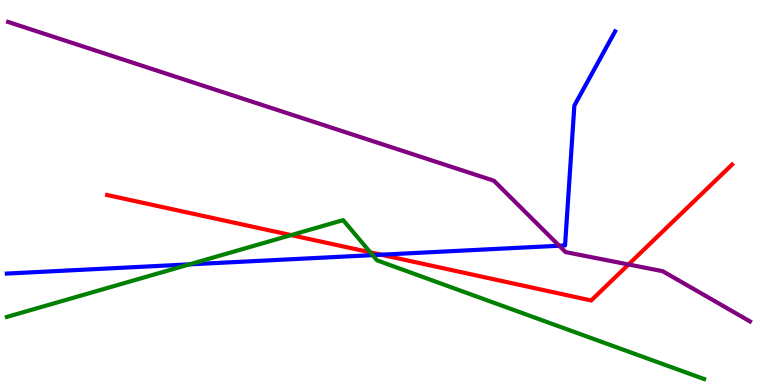[{'lines': ['blue', 'red'], 'intersections': [{'x': 4.92, 'y': 3.38}]}, {'lines': ['green', 'red'], 'intersections': [{'x': 3.76, 'y': 3.89}, {'x': 4.78, 'y': 3.45}]}, {'lines': ['purple', 'red'], 'intersections': [{'x': 8.11, 'y': 3.13}]}, {'lines': ['blue', 'green'], 'intersections': [{'x': 2.44, 'y': 3.13}, {'x': 4.81, 'y': 3.37}]}, {'lines': ['blue', 'purple'], 'intersections': [{'x': 7.22, 'y': 3.62}]}, {'lines': ['green', 'purple'], 'intersections': []}]